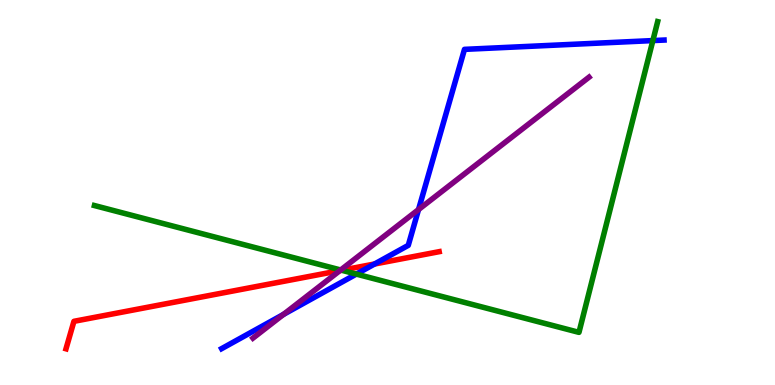[{'lines': ['blue', 'red'], 'intersections': [{'x': 4.83, 'y': 3.14}]}, {'lines': ['green', 'red'], 'intersections': [{'x': 4.41, 'y': 2.98}]}, {'lines': ['purple', 'red'], 'intersections': [{'x': 4.39, 'y': 2.97}]}, {'lines': ['blue', 'green'], 'intersections': [{'x': 4.6, 'y': 2.88}, {'x': 8.42, 'y': 8.95}]}, {'lines': ['blue', 'purple'], 'intersections': [{'x': 3.66, 'y': 1.83}, {'x': 5.4, 'y': 4.56}]}, {'lines': ['green', 'purple'], 'intersections': [{'x': 4.4, 'y': 2.99}]}]